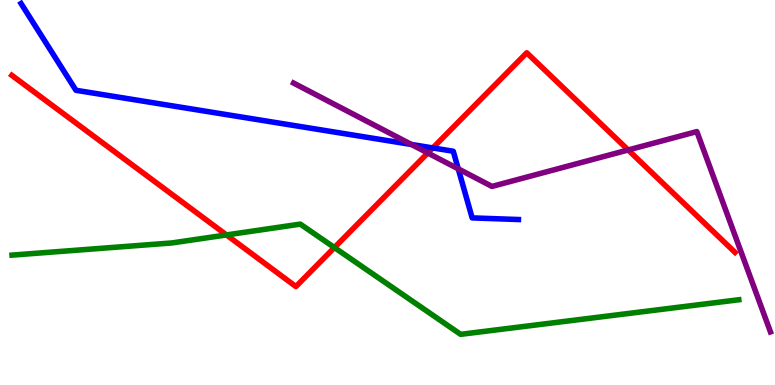[{'lines': ['blue', 'red'], 'intersections': [{'x': 5.58, 'y': 6.16}]}, {'lines': ['green', 'red'], 'intersections': [{'x': 2.92, 'y': 3.9}, {'x': 4.31, 'y': 3.57}]}, {'lines': ['purple', 'red'], 'intersections': [{'x': 5.52, 'y': 6.03}, {'x': 8.11, 'y': 6.1}]}, {'lines': ['blue', 'green'], 'intersections': []}, {'lines': ['blue', 'purple'], 'intersections': [{'x': 5.31, 'y': 6.25}, {'x': 5.91, 'y': 5.61}]}, {'lines': ['green', 'purple'], 'intersections': []}]